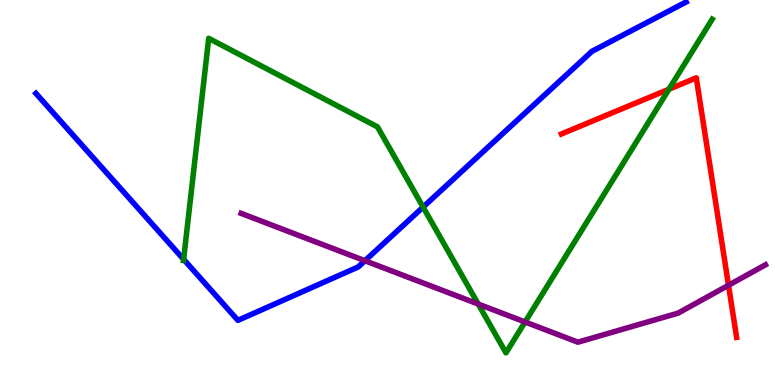[{'lines': ['blue', 'red'], 'intersections': []}, {'lines': ['green', 'red'], 'intersections': [{'x': 8.63, 'y': 7.68}]}, {'lines': ['purple', 'red'], 'intersections': [{'x': 9.4, 'y': 2.59}]}, {'lines': ['blue', 'green'], 'intersections': [{'x': 2.37, 'y': 3.26}, {'x': 5.46, 'y': 4.62}]}, {'lines': ['blue', 'purple'], 'intersections': [{'x': 4.71, 'y': 3.23}]}, {'lines': ['green', 'purple'], 'intersections': [{'x': 6.17, 'y': 2.1}, {'x': 6.78, 'y': 1.64}]}]